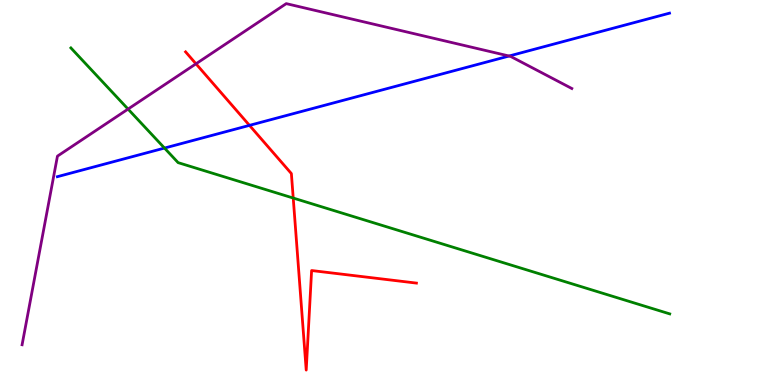[{'lines': ['blue', 'red'], 'intersections': [{'x': 3.22, 'y': 6.74}]}, {'lines': ['green', 'red'], 'intersections': [{'x': 3.78, 'y': 4.86}]}, {'lines': ['purple', 'red'], 'intersections': [{'x': 2.53, 'y': 8.34}]}, {'lines': ['blue', 'green'], 'intersections': [{'x': 2.12, 'y': 6.15}]}, {'lines': ['blue', 'purple'], 'intersections': [{'x': 6.57, 'y': 8.54}]}, {'lines': ['green', 'purple'], 'intersections': [{'x': 1.65, 'y': 7.17}]}]